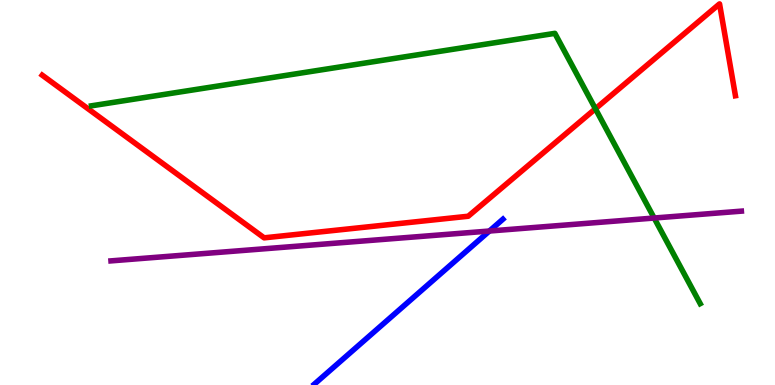[{'lines': ['blue', 'red'], 'intersections': []}, {'lines': ['green', 'red'], 'intersections': [{'x': 7.68, 'y': 7.17}]}, {'lines': ['purple', 'red'], 'intersections': []}, {'lines': ['blue', 'green'], 'intersections': []}, {'lines': ['blue', 'purple'], 'intersections': [{'x': 6.31, 'y': 4.0}]}, {'lines': ['green', 'purple'], 'intersections': [{'x': 8.44, 'y': 4.34}]}]